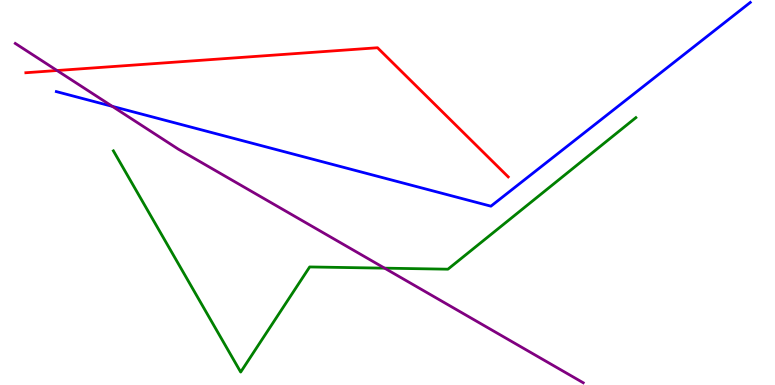[{'lines': ['blue', 'red'], 'intersections': []}, {'lines': ['green', 'red'], 'intersections': []}, {'lines': ['purple', 'red'], 'intersections': [{'x': 0.736, 'y': 8.17}]}, {'lines': ['blue', 'green'], 'intersections': []}, {'lines': ['blue', 'purple'], 'intersections': [{'x': 1.45, 'y': 7.24}]}, {'lines': ['green', 'purple'], 'intersections': [{'x': 4.96, 'y': 3.03}]}]